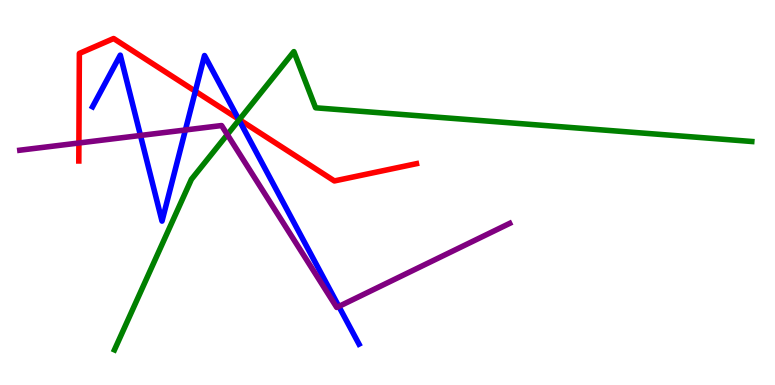[{'lines': ['blue', 'red'], 'intersections': [{'x': 2.52, 'y': 7.63}, {'x': 3.08, 'y': 6.91}]}, {'lines': ['green', 'red'], 'intersections': [{'x': 3.09, 'y': 6.89}]}, {'lines': ['purple', 'red'], 'intersections': [{'x': 1.02, 'y': 6.29}]}, {'lines': ['blue', 'green'], 'intersections': [{'x': 3.08, 'y': 6.88}]}, {'lines': ['blue', 'purple'], 'intersections': [{'x': 1.81, 'y': 6.48}, {'x': 2.39, 'y': 6.62}, {'x': 4.37, 'y': 2.04}]}, {'lines': ['green', 'purple'], 'intersections': [{'x': 2.93, 'y': 6.5}]}]